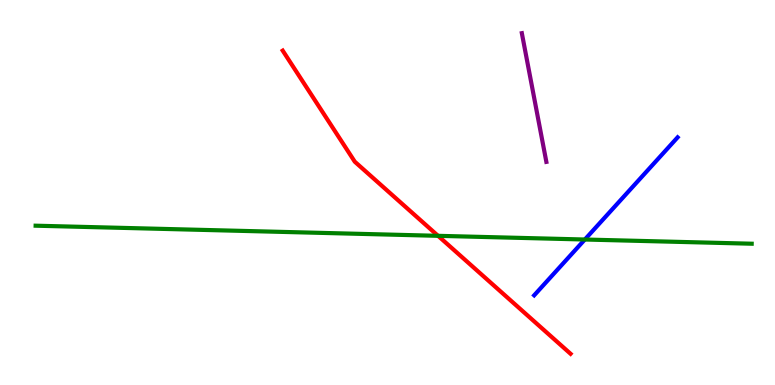[{'lines': ['blue', 'red'], 'intersections': []}, {'lines': ['green', 'red'], 'intersections': [{'x': 5.65, 'y': 3.87}]}, {'lines': ['purple', 'red'], 'intersections': []}, {'lines': ['blue', 'green'], 'intersections': [{'x': 7.55, 'y': 3.78}]}, {'lines': ['blue', 'purple'], 'intersections': []}, {'lines': ['green', 'purple'], 'intersections': []}]